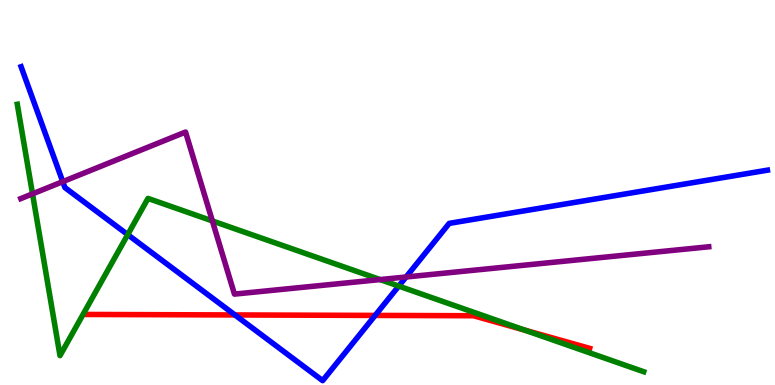[{'lines': ['blue', 'red'], 'intersections': [{'x': 3.03, 'y': 1.82}, {'x': 4.84, 'y': 1.81}]}, {'lines': ['green', 'red'], 'intersections': [{'x': 6.77, 'y': 1.43}]}, {'lines': ['purple', 'red'], 'intersections': []}, {'lines': ['blue', 'green'], 'intersections': [{'x': 1.65, 'y': 3.91}, {'x': 5.15, 'y': 2.57}]}, {'lines': ['blue', 'purple'], 'intersections': [{'x': 0.81, 'y': 5.28}, {'x': 5.24, 'y': 2.81}]}, {'lines': ['green', 'purple'], 'intersections': [{'x': 0.42, 'y': 4.96}, {'x': 2.74, 'y': 4.26}, {'x': 4.9, 'y': 2.74}]}]